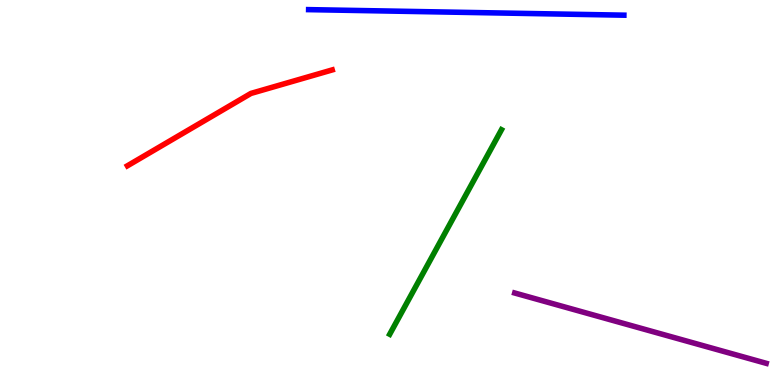[{'lines': ['blue', 'red'], 'intersections': []}, {'lines': ['green', 'red'], 'intersections': []}, {'lines': ['purple', 'red'], 'intersections': []}, {'lines': ['blue', 'green'], 'intersections': []}, {'lines': ['blue', 'purple'], 'intersections': []}, {'lines': ['green', 'purple'], 'intersections': []}]